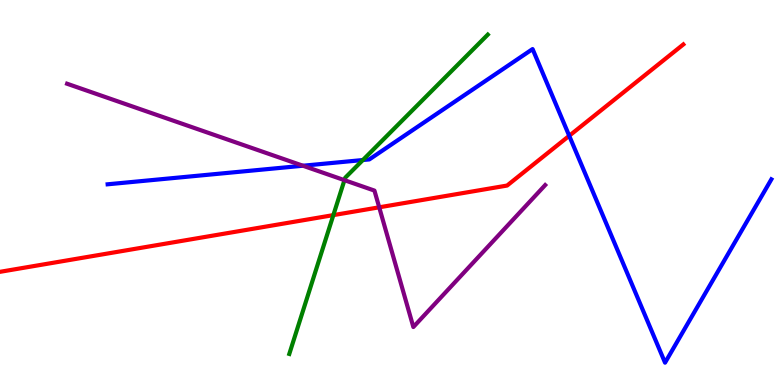[{'lines': ['blue', 'red'], 'intersections': [{'x': 7.34, 'y': 6.47}]}, {'lines': ['green', 'red'], 'intersections': [{'x': 4.3, 'y': 4.41}]}, {'lines': ['purple', 'red'], 'intersections': [{'x': 4.89, 'y': 4.62}]}, {'lines': ['blue', 'green'], 'intersections': [{'x': 4.68, 'y': 5.84}]}, {'lines': ['blue', 'purple'], 'intersections': [{'x': 3.91, 'y': 5.7}]}, {'lines': ['green', 'purple'], 'intersections': [{'x': 4.44, 'y': 5.32}]}]